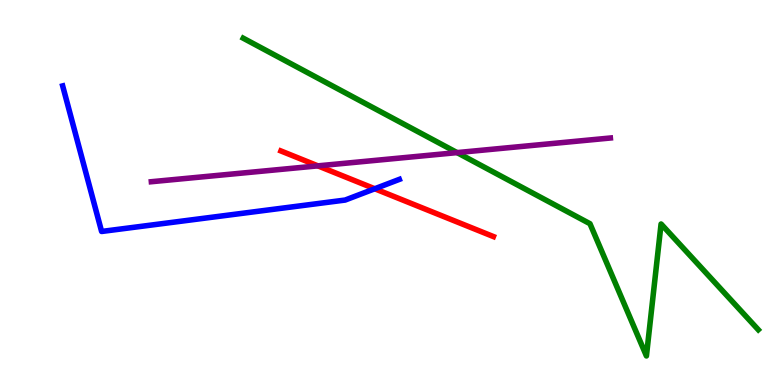[{'lines': ['blue', 'red'], 'intersections': [{'x': 4.84, 'y': 5.1}]}, {'lines': ['green', 'red'], 'intersections': []}, {'lines': ['purple', 'red'], 'intersections': [{'x': 4.1, 'y': 5.69}]}, {'lines': ['blue', 'green'], 'intersections': []}, {'lines': ['blue', 'purple'], 'intersections': []}, {'lines': ['green', 'purple'], 'intersections': [{'x': 5.9, 'y': 6.04}]}]